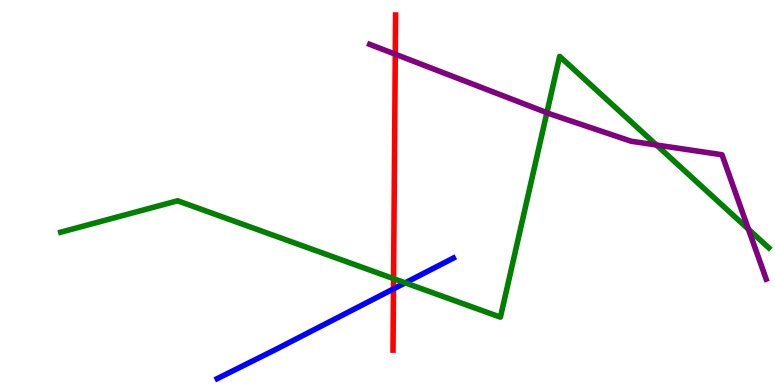[{'lines': ['blue', 'red'], 'intersections': [{'x': 5.08, 'y': 2.5}]}, {'lines': ['green', 'red'], 'intersections': [{'x': 5.08, 'y': 2.76}]}, {'lines': ['purple', 'red'], 'intersections': [{'x': 5.1, 'y': 8.59}]}, {'lines': ['blue', 'green'], 'intersections': [{'x': 5.23, 'y': 2.65}]}, {'lines': ['blue', 'purple'], 'intersections': []}, {'lines': ['green', 'purple'], 'intersections': [{'x': 7.06, 'y': 7.07}, {'x': 8.47, 'y': 6.23}, {'x': 9.66, 'y': 4.05}]}]